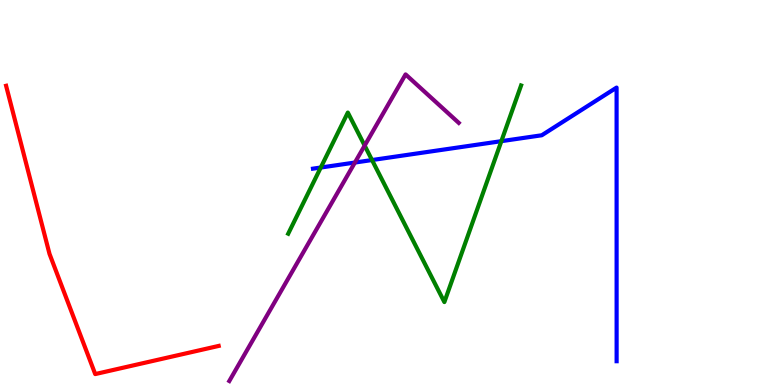[{'lines': ['blue', 'red'], 'intersections': []}, {'lines': ['green', 'red'], 'intersections': []}, {'lines': ['purple', 'red'], 'intersections': []}, {'lines': ['blue', 'green'], 'intersections': [{'x': 4.14, 'y': 5.65}, {'x': 4.8, 'y': 5.84}, {'x': 6.47, 'y': 6.33}]}, {'lines': ['blue', 'purple'], 'intersections': [{'x': 4.58, 'y': 5.78}]}, {'lines': ['green', 'purple'], 'intersections': [{'x': 4.71, 'y': 6.22}]}]